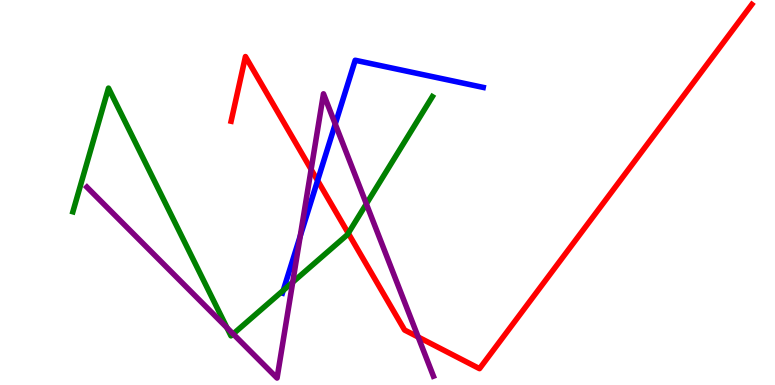[{'lines': ['blue', 'red'], 'intersections': [{'x': 4.1, 'y': 5.31}]}, {'lines': ['green', 'red'], 'intersections': [{'x': 4.49, 'y': 3.94}]}, {'lines': ['purple', 'red'], 'intersections': [{'x': 4.01, 'y': 5.6}, {'x': 5.4, 'y': 1.25}]}, {'lines': ['blue', 'green'], 'intersections': [{'x': 3.65, 'y': 2.46}]}, {'lines': ['blue', 'purple'], 'intersections': [{'x': 3.87, 'y': 3.87}, {'x': 4.33, 'y': 6.78}]}, {'lines': ['green', 'purple'], 'intersections': [{'x': 2.93, 'y': 1.49}, {'x': 3.01, 'y': 1.33}, {'x': 3.78, 'y': 2.67}, {'x': 4.73, 'y': 4.7}]}]